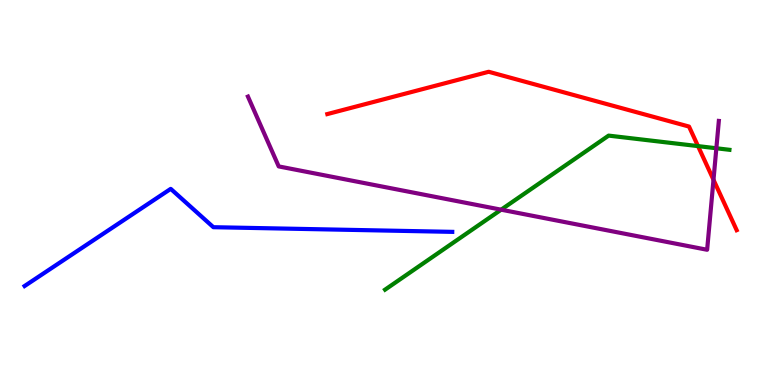[{'lines': ['blue', 'red'], 'intersections': []}, {'lines': ['green', 'red'], 'intersections': [{'x': 9.01, 'y': 6.2}]}, {'lines': ['purple', 'red'], 'intersections': [{'x': 9.21, 'y': 5.33}]}, {'lines': ['blue', 'green'], 'intersections': []}, {'lines': ['blue', 'purple'], 'intersections': []}, {'lines': ['green', 'purple'], 'intersections': [{'x': 6.47, 'y': 4.55}, {'x': 9.24, 'y': 6.15}]}]